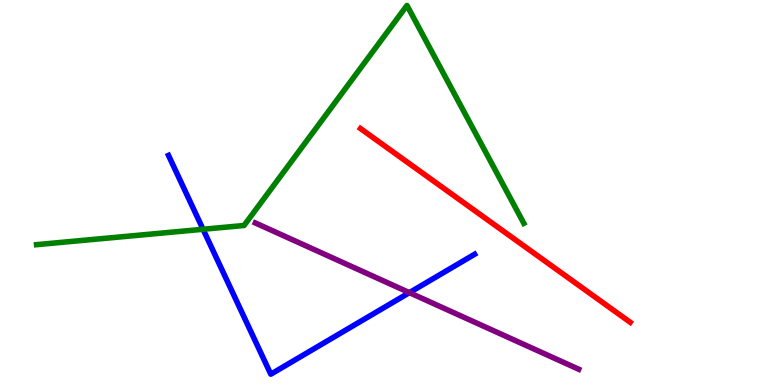[{'lines': ['blue', 'red'], 'intersections': []}, {'lines': ['green', 'red'], 'intersections': []}, {'lines': ['purple', 'red'], 'intersections': []}, {'lines': ['blue', 'green'], 'intersections': [{'x': 2.62, 'y': 4.04}]}, {'lines': ['blue', 'purple'], 'intersections': [{'x': 5.28, 'y': 2.4}]}, {'lines': ['green', 'purple'], 'intersections': []}]